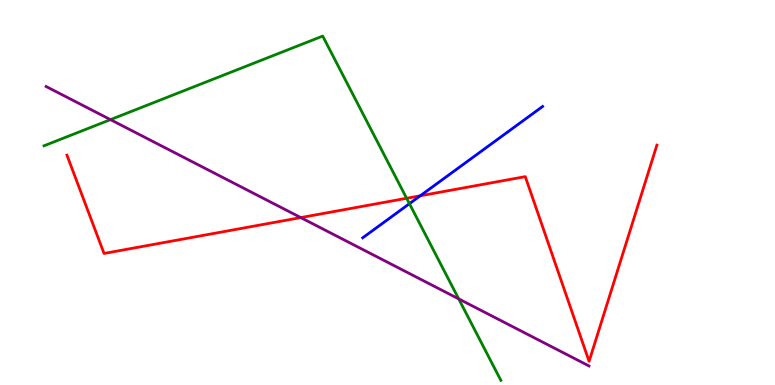[{'lines': ['blue', 'red'], 'intersections': [{'x': 5.42, 'y': 4.91}]}, {'lines': ['green', 'red'], 'intersections': [{'x': 5.25, 'y': 4.85}]}, {'lines': ['purple', 'red'], 'intersections': [{'x': 3.88, 'y': 4.35}]}, {'lines': ['blue', 'green'], 'intersections': [{'x': 5.28, 'y': 4.71}]}, {'lines': ['blue', 'purple'], 'intersections': []}, {'lines': ['green', 'purple'], 'intersections': [{'x': 1.43, 'y': 6.89}, {'x': 5.92, 'y': 2.24}]}]